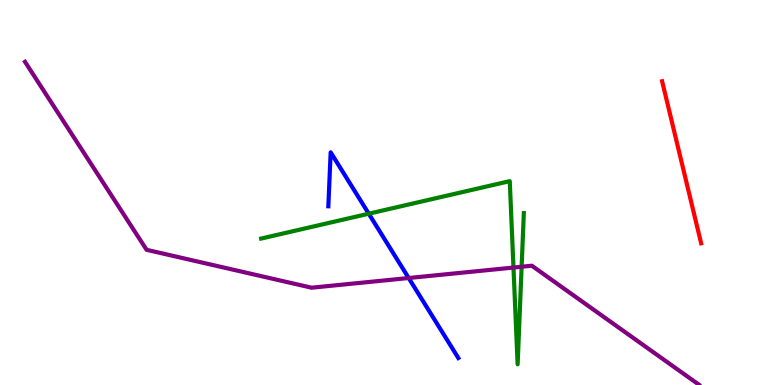[{'lines': ['blue', 'red'], 'intersections': []}, {'lines': ['green', 'red'], 'intersections': []}, {'lines': ['purple', 'red'], 'intersections': []}, {'lines': ['blue', 'green'], 'intersections': [{'x': 4.76, 'y': 4.45}]}, {'lines': ['blue', 'purple'], 'intersections': [{'x': 5.27, 'y': 2.78}]}, {'lines': ['green', 'purple'], 'intersections': [{'x': 6.63, 'y': 3.05}, {'x': 6.73, 'y': 3.07}]}]